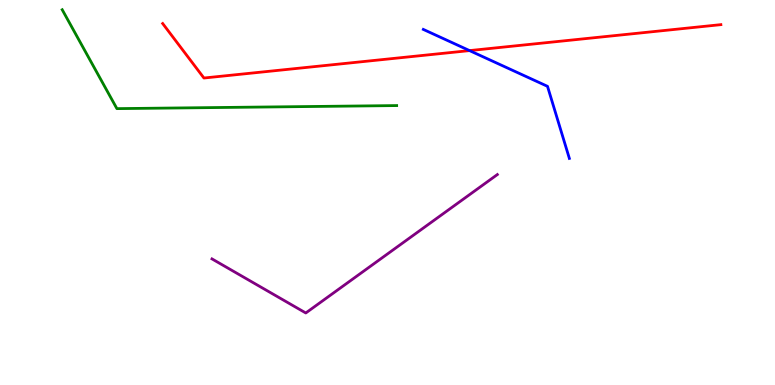[{'lines': ['blue', 'red'], 'intersections': [{'x': 6.06, 'y': 8.69}]}, {'lines': ['green', 'red'], 'intersections': []}, {'lines': ['purple', 'red'], 'intersections': []}, {'lines': ['blue', 'green'], 'intersections': []}, {'lines': ['blue', 'purple'], 'intersections': []}, {'lines': ['green', 'purple'], 'intersections': []}]